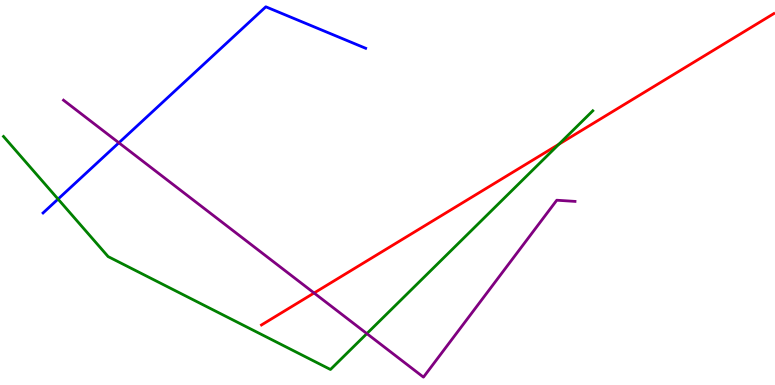[{'lines': ['blue', 'red'], 'intersections': []}, {'lines': ['green', 'red'], 'intersections': [{'x': 7.21, 'y': 6.25}]}, {'lines': ['purple', 'red'], 'intersections': [{'x': 4.05, 'y': 2.39}]}, {'lines': ['blue', 'green'], 'intersections': [{'x': 0.749, 'y': 4.83}]}, {'lines': ['blue', 'purple'], 'intersections': [{'x': 1.53, 'y': 6.29}]}, {'lines': ['green', 'purple'], 'intersections': [{'x': 4.73, 'y': 1.34}]}]